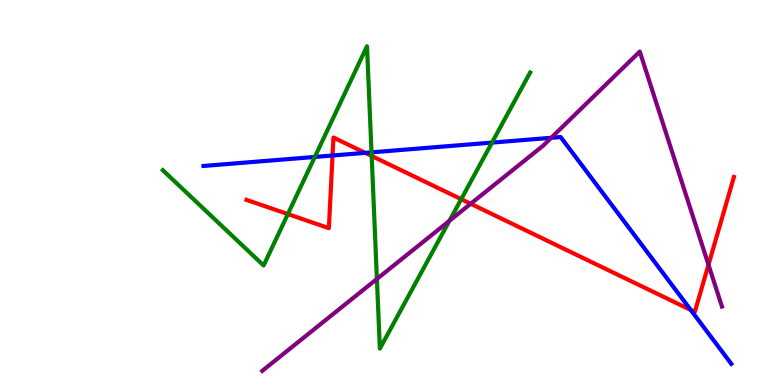[{'lines': ['blue', 'red'], 'intersections': [{'x': 4.29, 'y': 5.96}, {'x': 4.71, 'y': 6.03}, {'x': 8.91, 'y': 1.95}]}, {'lines': ['green', 'red'], 'intersections': [{'x': 3.71, 'y': 4.44}, {'x': 4.8, 'y': 5.95}, {'x': 5.95, 'y': 4.83}]}, {'lines': ['purple', 'red'], 'intersections': [{'x': 6.07, 'y': 4.71}, {'x': 9.14, 'y': 3.12}]}, {'lines': ['blue', 'green'], 'intersections': [{'x': 4.06, 'y': 5.92}, {'x': 4.79, 'y': 6.04}, {'x': 6.35, 'y': 6.3}]}, {'lines': ['blue', 'purple'], 'intersections': [{'x': 7.11, 'y': 6.42}]}, {'lines': ['green', 'purple'], 'intersections': [{'x': 4.86, 'y': 2.75}, {'x': 5.8, 'y': 4.26}]}]